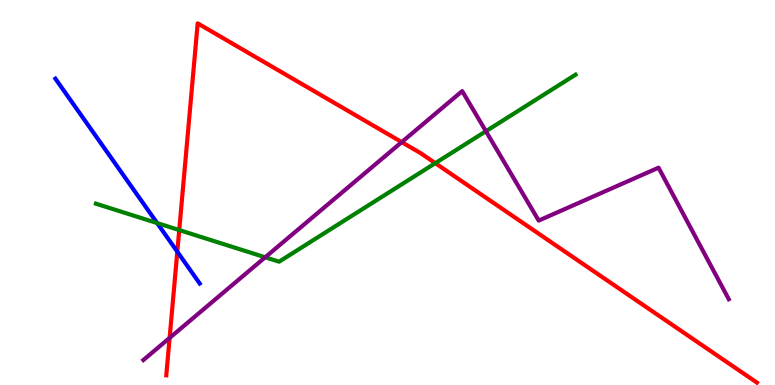[{'lines': ['blue', 'red'], 'intersections': [{'x': 2.29, 'y': 3.46}]}, {'lines': ['green', 'red'], 'intersections': [{'x': 2.31, 'y': 4.02}, {'x': 5.62, 'y': 5.76}]}, {'lines': ['purple', 'red'], 'intersections': [{'x': 2.19, 'y': 1.22}, {'x': 5.18, 'y': 6.31}]}, {'lines': ['blue', 'green'], 'intersections': [{'x': 2.03, 'y': 4.21}]}, {'lines': ['blue', 'purple'], 'intersections': []}, {'lines': ['green', 'purple'], 'intersections': [{'x': 3.42, 'y': 3.32}, {'x': 6.27, 'y': 6.59}]}]